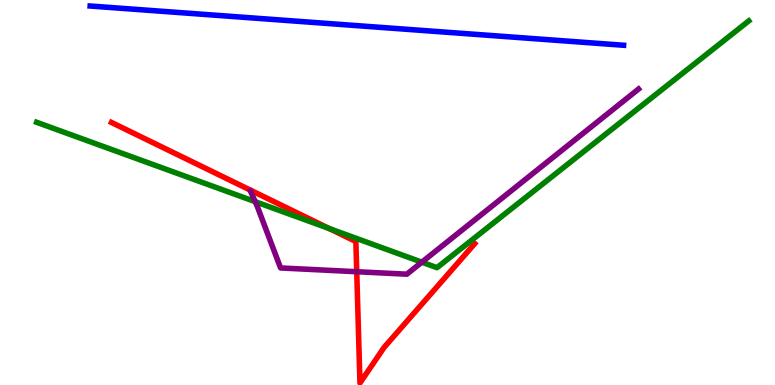[{'lines': ['blue', 'red'], 'intersections': []}, {'lines': ['green', 'red'], 'intersections': [{'x': 4.25, 'y': 4.06}]}, {'lines': ['purple', 'red'], 'intersections': [{'x': 4.6, 'y': 2.94}]}, {'lines': ['blue', 'green'], 'intersections': []}, {'lines': ['blue', 'purple'], 'intersections': []}, {'lines': ['green', 'purple'], 'intersections': [{'x': 3.29, 'y': 4.76}, {'x': 5.44, 'y': 3.19}]}]